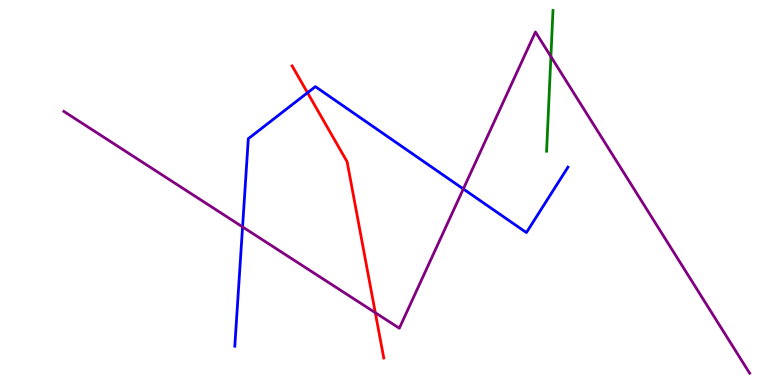[{'lines': ['blue', 'red'], 'intersections': [{'x': 3.97, 'y': 7.59}]}, {'lines': ['green', 'red'], 'intersections': []}, {'lines': ['purple', 'red'], 'intersections': [{'x': 4.84, 'y': 1.88}]}, {'lines': ['blue', 'green'], 'intersections': []}, {'lines': ['blue', 'purple'], 'intersections': [{'x': 3.13, 'y': 4.11}, {'x': 5.98, 'y': 5.09}]}, {'lines': ['green', 'purple'], 'intersections': [{'x': 7.11, 'y': 8.53}]}]